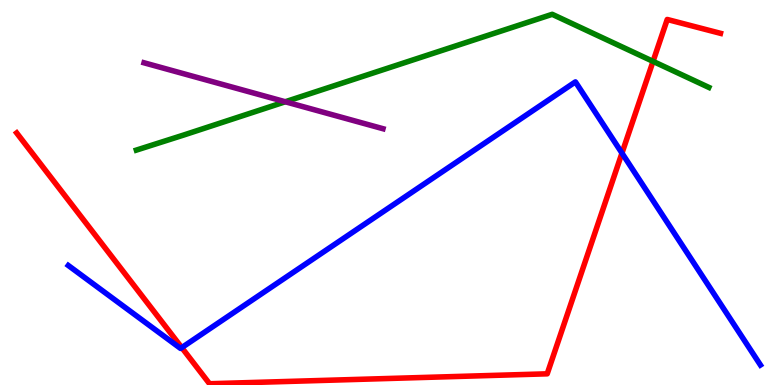[{'lines': ['blue', 'red'], 'intersections': [{'x': 2.35, 'y': 0.971}, {'x': 8.03, 'y': 6.02}]}, {'lines': ['green', 'red'], 'intersections': [{'x': 8.43, 'y': 8.41}]}, {'lines': ['purple', 'red'], 'intersections': []}, {'lines': ['blue', 'green'], 'intersections': []}, {'lines': ['blue', 'purple'], 'intersections': []}, {'lines': ['green', 'purple'], 'intersections': [{'x': 3.68, 'y': 7.36}]}]